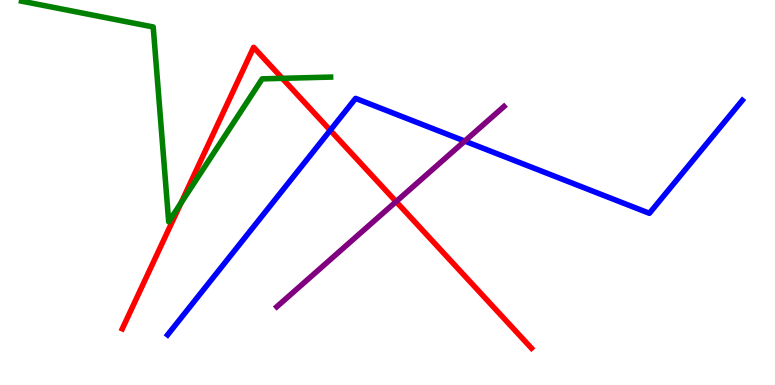[{'lines': ['blue', 'red'], 'intersections': [{'x': 4.26, 'y': 6.62}]}, {'lines': ['green', 'red'], 'intersections': [{'x': 2.33, 'y': 4.73}, {'x': 3.64, 'y': 7.97}]}, {'lines': ['purple', 'red'], 'intersections': [{'x': 5.11, 'y': 4.76}]}, {'lines': ['blue', 'green'], 'intersections': []}, {'lines': ['blue', 'purple'], 'intersections': [{'x': 6.0, 'y': 6.34}]}, {'lines': ['green', 'purple'], 'intersections': []}]